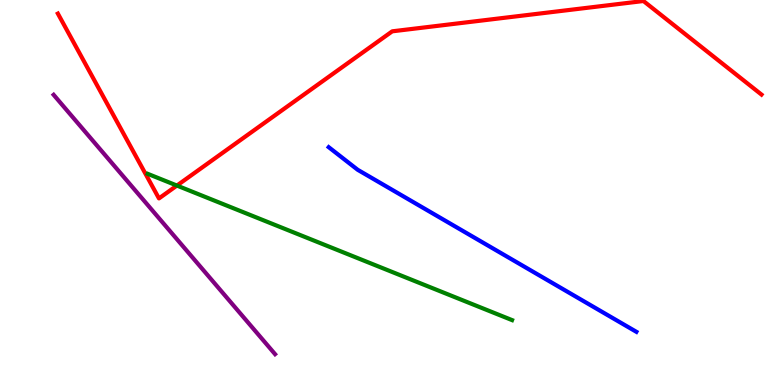[{'lines': ['blue', 'red'], 'intersections': []}, {'lines': ['green', 'red'], 'intersections': [{'x': 2.28, 'y': 5.18}]}, {'lines': ['purple', 'red'], 'intersections': []}, {'lines': ['blue', 'green'], 'intersections': []}, {'lines': ['blue', 'purple'], 'intersections': []}, {'lines': ['green', 'purple'], 'intersections': []}]